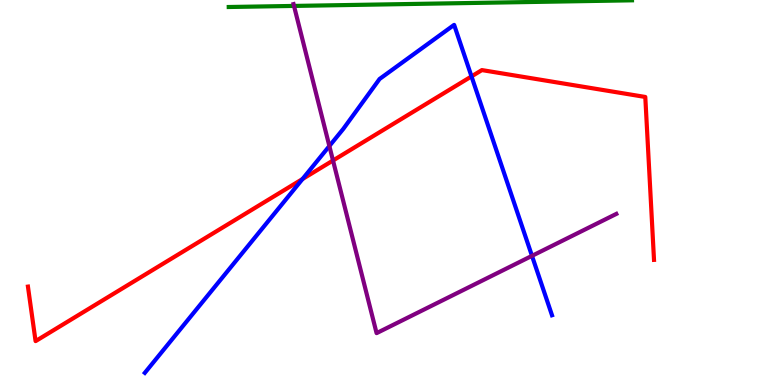[{'lines': ['blue', 'red'], 'intersections': [{'x': 3.9, 'y': 5.35}, {'x': 6.08, 'y': 8.02}]}, {'lines': ['green', 'red'], 'intersections': []}, {'lines': ['purple', 'red'], 'intersections': [{'x': 4.3, 'y': 5.83}]}, {'lines': ['blue', 'green'], 'intersections': []}, {'lines': ['blue', 'purple'], 'intersections': [{'x': 4.25, 'y': 6.21}, {'x': 6.86, 'y': 3.35}]}, {'lines': ['green', 'purple'], 'intersections': [{'x': 3.79, 'y': 9.85}]}]